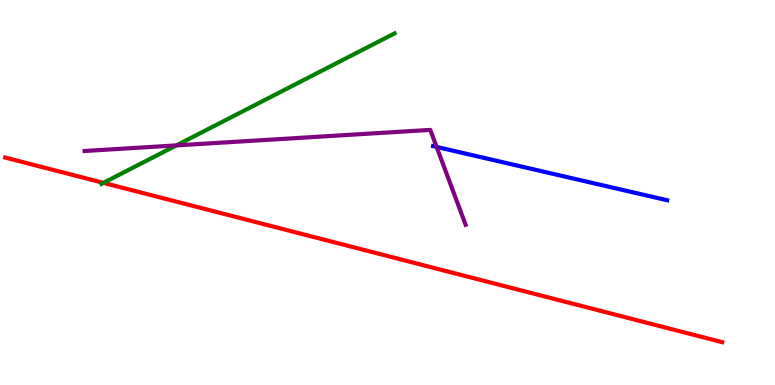[{'lines': ['blue', 'red'], 'intersections': []}, {'lines': ['green', 'red'], 'intersections': [{'x': 1.33, 'y': 5.25}]}, {'lines': ['purple', 'red'], 'intersections': []}, {'lines': ['blue', 'green'], 'intersections': []}, {'lines': ['blue', 'purple'], 'intersections': [{'x': 5.63, 'y': 6.18}]}, {'lines': ['green', 'purple'], 'intersections': [{'x': 2.28, 'y': 6.22}]}]